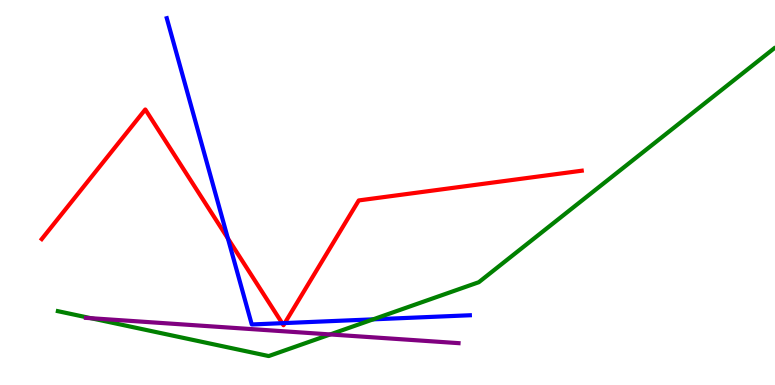[{'lines': ['blue', 'red'], 'intersections': [{'x': 2.94, 'y': 3.81}, {'x': 3.64, 'y': 1.61}, {'x': 3.67, 'y': 1.61}]}, {'lines': ['green', 'red'], 'intersections': []}, {'lines': ['purple', 'red'], 'intersections': []}, {'lines': ['blue', 'green'], 'intersections': [{'x': 4.81, 'y': 1.71}]}, {'lines': ['blue', 'purple'], 'intersections': []}, {'lines': ['green', 'purple'], 'intersections': [{'x': 1.17, 'y': 1.73}, {'x': 4.26, 'y': 1.31}]}]